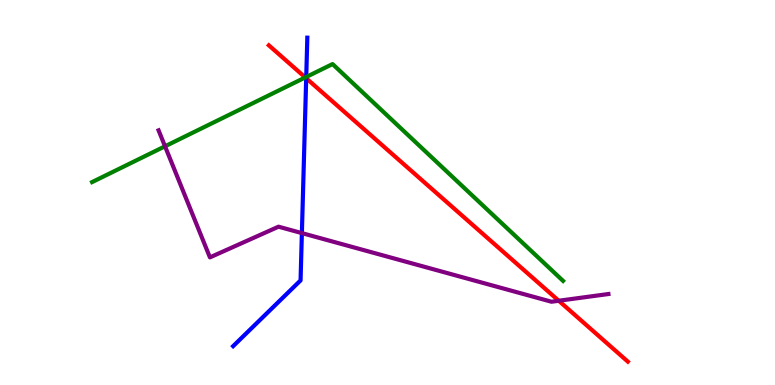[{'lines': ['blue', 'red'], 'intersections': [{'x': 3.95, 'y': 7.97}]}, {'lines': ['green', 'red'], 'intersections': [{'x': 3.94, 'y': 7.99}]}, {'lines': ['purple', 'red'], 'intersections': [{'x': 7.21, 'y': 2.19}]}, {'lines': ['blue', 'green'], 'intersections': [{'x': 3.95, 'y': 8.0}]}, {'lines': ['blue', 'purple'], 'intersections': [{'x': 3.9, 'y': 3.95}]}, {'lines': ['green', 'purple'], 'intersections': [{'x': 2.13, 'y': 6.2}]}]